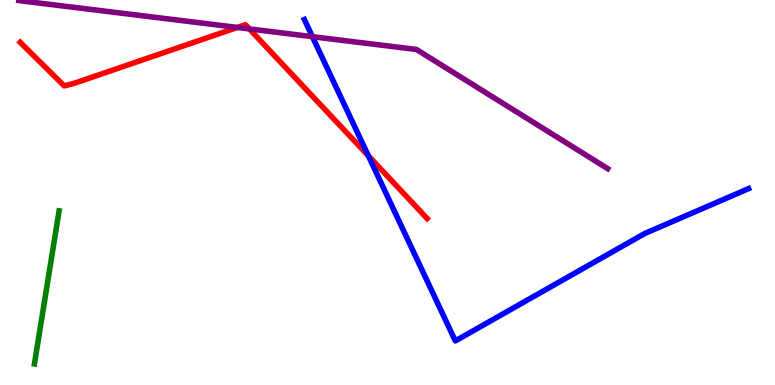[{'lines': ['blue', 'red'], 'intersections': [{'x': 4.75, 'y': 5.95}]}, {'lines': ['green', 'red'], 'intersections': []}, {'lines': ['purple', 'red'], 'intersections': [{'x': 3.06, 'y': 9.29}, {'x': 3.22, 'y': 9.25}]}, {'lines': ['blue', 'green'], 'intersections': []}, {'lines': ['blue', 'purple'], 'intersections': [{'x': 4.03, 'y': 9.05}]}, {'lines': ['green', 'purple'], 'intersections': []}]